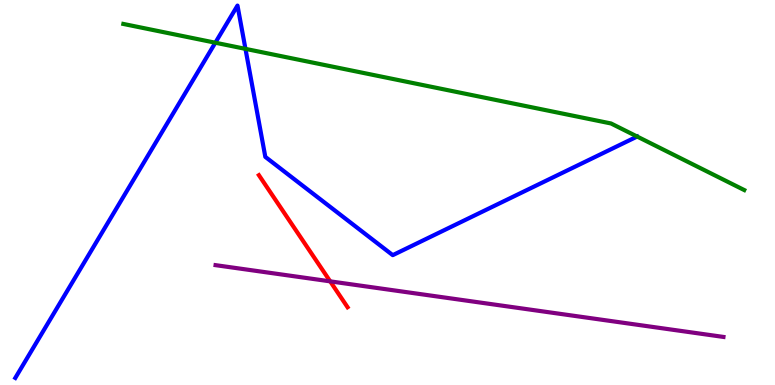[{'lines': ['blue', 'red'], 'intersections': []}, {'lines': ['green', 'red'], 'intersections': []}, {'lines': ['purple', 'red'], 'intersections': [{'x': 4.26, 'y': 2.69}]}, {'lines': ['blue', 'green'], 'intersections': [{'x': 2.78, 'y': 8.89}, {'x': 3.17, 'y': 8.73}]}, {'lines': ['blue', 'purple'], 'intersections': []}, {'lines': ['green', 'purple'], 'intersections': []}]